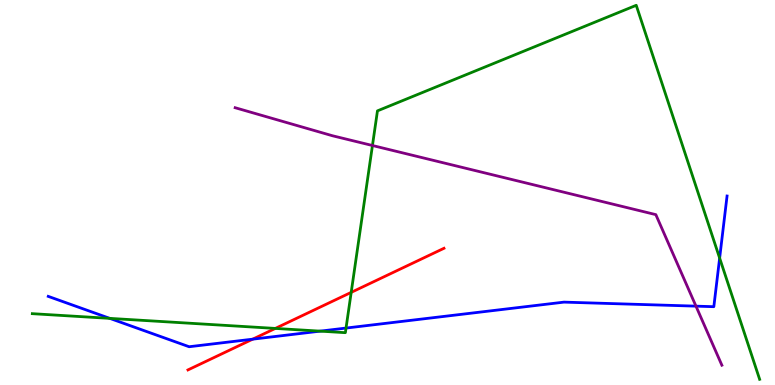[{'lines': ['blue', 'red'], 'intersections': [{'x': 3.26, 'y': 1.19}]}, {'lines': ['green', 'red'], 'intersections': [{'x': 3.55, 'y': 1.47}, {'x': 4.53, 'y': 2.41}]}, {'lines': ['purple', 'red'], 'intersections': []}, {'lines': ['blue', 'green'], 'intersections': [{'x': 1.42, 'y': 1.73}, {'x': 4.13, 'y': 1.4}, {'x': 4.46, 'y': 1.48}, {'x': 9.29, 'y': 3.3}]}, {'lines': ['blue', 'purple'], 'intersections': [{'x': 8.98, 'y': 2.05}]}, {'lines': ['green', 'purple'], 'intersections': [{'x': 4.81, 'y': 6.22}]}]